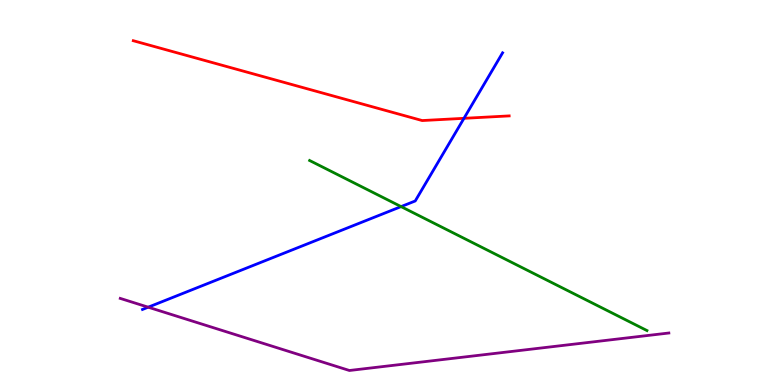[{'lines': ['blue', 'red'], 'intersections': [{'x': 5.99, 'y': 6.93}]}, {'lines': ['green', 'red'], 'intersections': []}, {'lines': ['purple', 'red'], 'intersections': []}, {'lines': ['blue', 'green'], 'intersections': [{'x': 5.18, 'y': 4.63}]}, {'lines': ['blue', 'purple'], 'intersections': [{'x': 1.91, 'y': 2.02}]}, {'lines': ['green', 'purple'], 'intersections': []}]